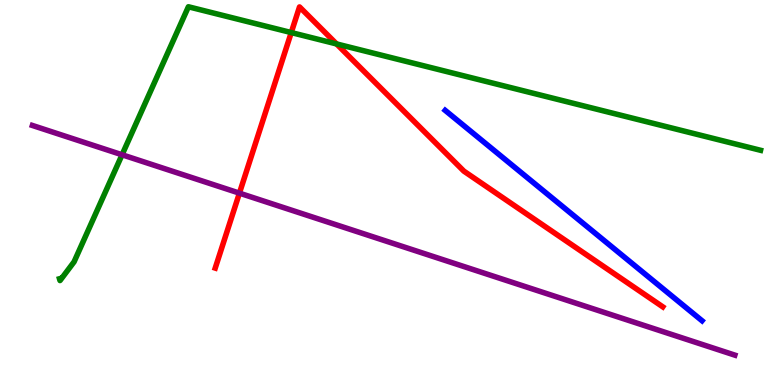[{'lines': ['blue', 'red'], 'intersections': []}, {'lines': ['green', 'red'], 'intersections': [{'x': 3.76, 'y': 9.15}, {'x': 4.34, 'y': 8.86}]}, {'lines': ['purple', 'red'], 'intersections': [{'x': 3.09, 'y': 4.98}]}, {'lines': ['blue', 'green'], 'intersections': []}, {'lines': ['blue', 'purple'], 'intersections': []}, {'lines': ['green', 'purple'], 'intersections': [{'x': 1.58, 'y': 5.98}]}]